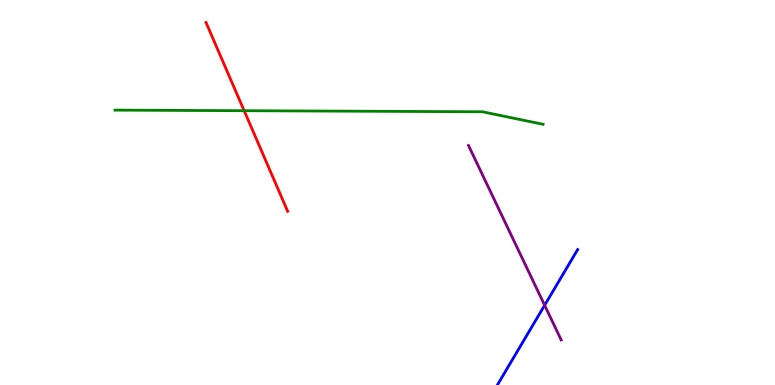[{'lines': ['blue', 'red'], 'intersections': []}, {'lines': ['green', 'red'], 'intersections': [{'x': 3.15, 'y': 7.12}]}, {'lines': ['purple', 'red'], 'intersections': []}, {'lines': ['blue', 'green'], 'intersections': []}, {'lines': ['blue', 'purple'], 'intersections': [{'x': 7.03, 'y': 2.07}]}, {'lines': ['green', 'purple'], 'intersections': []}]